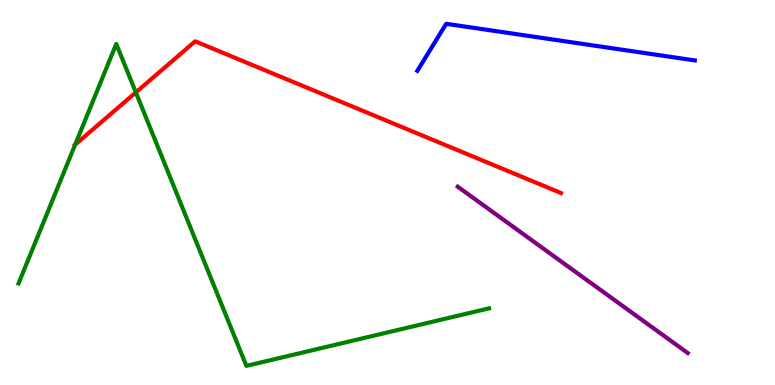[{'lines': ['blue', 'red'], 'intersections': []}, {'lines': ['green', 'red'], 'intersections': [{'x': 0.97, 'y': 6.24}, {'x': 1.75, 'y': 7.6}]}, {'lines': ['purple', 'red'], 'intersections': []}, {'lines': ['blue', 'green'], 'intersections': []}, {'lines': ['blue', 'purple'], 'intersections': []}, {'lines': ['green', 'purple'], 'intersections': []}]